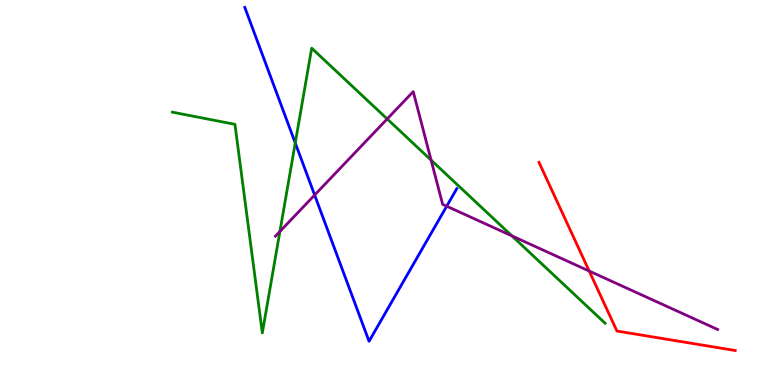[{'lines': ['blue', 'red'], 'intersections': []}, {'lines': ['green', 'red'], 'intersections': []}, {'lines': ['purple', 'red'], 'intersections': [{'x': 7.6, 'y': 2.96}]}, {'lines': ['blue', 'green'], 'intersections': [{'x': 3.81, 'y': 6.29}]}, {'lines': ['blue', 'purple'], 'intersections': [{'x': 4.06, 'y': 4.93}, {'x': 5.76, 'y': 4.64}]}, {'lines': ['green', 'purple'], 'intersections': [{'x': 3.61, 'y': 3.99}, {'x': 5.0, 'y': 6.91}, {'x': 5.56, 'y': 5.84}, {'x': 6.61, 'y': 3.87}]}]